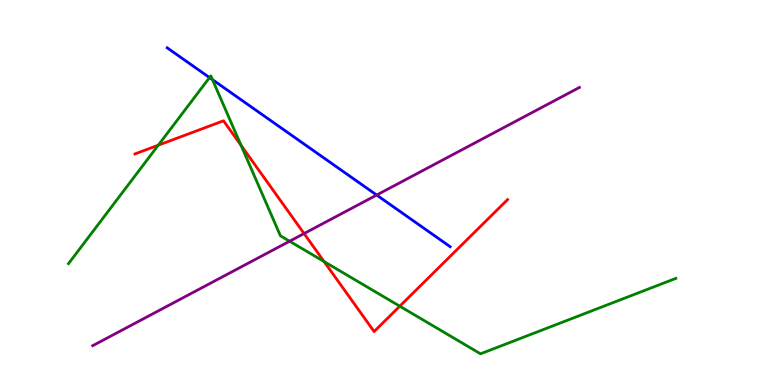[{'lines': ['blue', 'red'], 'intersections': []}, {'lines': ['green', 'red'], 'intersections': [{'x': 2.04, 'y': 6.23}, {'x': 3.11, 'y': 6.22}, {'x': 4.18, 'y': 3.21}, {'x': 5.16, 'y': 2.05}]}, {'lines': ['purple', 'red'], 'intersections': [{'x': 3.92, 'y': 3.93}]}, {'lines': ['blue', 'green'], 'intersections': [{'x': 2.7, 'y': 7.98}, {'x': 2.74, 'y': 7.93}]}, {'lines': ['blue', 'purple'], 'intersections': [{'x': 4.86, 'y': 4.93}]}, {'lines': ['green', 'purple'], 'intersections': [{'x': 3.74, 'y': 3.73}]}]